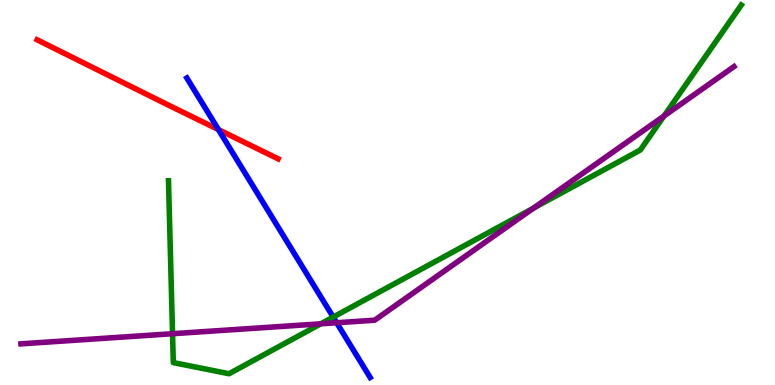[{'lines': ['blue', 'red'], 'intersections': [{'x': 2.82, 'y': 6.63}]}, {'lines': ['green', 'red'], 'intersections': []}, {'lines': ['purple', 'red'], 'intersections': []}, {'lines': ['blue', 'green'], 'intersections': [{'x': 4.3, 'y': 1.76}]}, {'lines': ['blue', 'purple'], 'intersections': [{'x': 4.34, 'y': 1.62}]}, {'lines': ['green', 'purple'], 'intersections': [{'x': 2.23, 'y': 1.33}, {'x': 4.14, 'y': 1.59}, {'x': 6.88, 'y': 4.59}, {'x': 8.57, 'y': 6.99}]}]